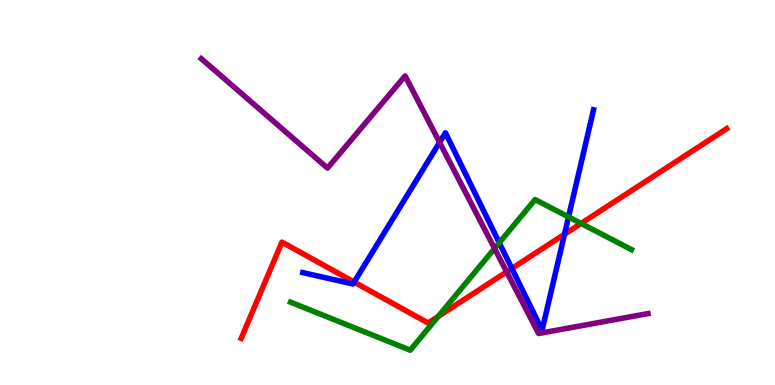[{'lines': ['blue', 'red'], 'intersections': [{'x': 4.57, 'y': 2.67}, {'x': 6.6, 'y': 3.03}, {'x': 7.28, 'y': 3.92}]}, {'lines': ['green', 'red'], 'intersections': [{'x': 5.65, 'y': 1.78}, {'x': 7.5, 'y': 4.2}]}, {'lines': ['purple', 'red'], 'intersections': [{'x': 6.54, 'y': 2.94}]}, {'lines': ['blue', 'green'], 'intersections': [{'x': 6.44, 'y': 3.69}, {'x': 7.34, 'y': 4.37}]}, {'lines': ['blue', 'purple'], 'intersections': [{'x': 5.67, 'y': 6.3}]}, {'lines': ['green', 'purple'], 'intersections': [{'x': 6.38, 'y': 3.55}]}]